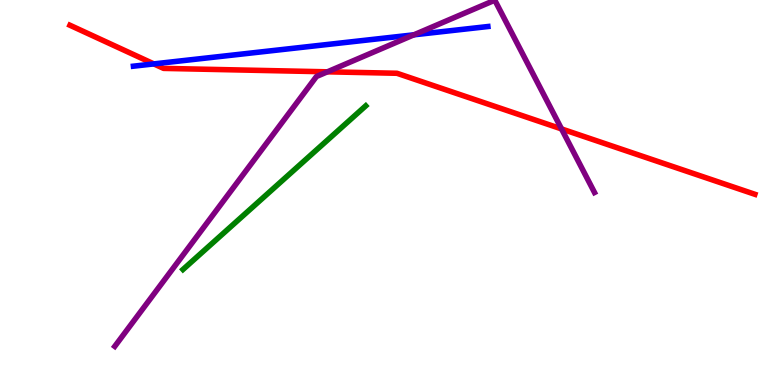[{'lines': ['blue', 'red'], 'intersections': [{'x': 1.99, 'y': 8.34}]}, {'lines': ['green', 'red'], 'intersections': []}, {'lines': ['purple', 'red'], 'intersections': [{'x': 4.22, 'y': 8.13}, {'x': 7.25, 'y': 6.65}]}, {'lines': ['blue', 'green'], 'intersections': []}, {'lines': ['blue', 'purple'], 'intersections': [{'x': 5.34, 'y': 9.1}]}, {'lines': ['green', 'purple'], 'intersections': []}]